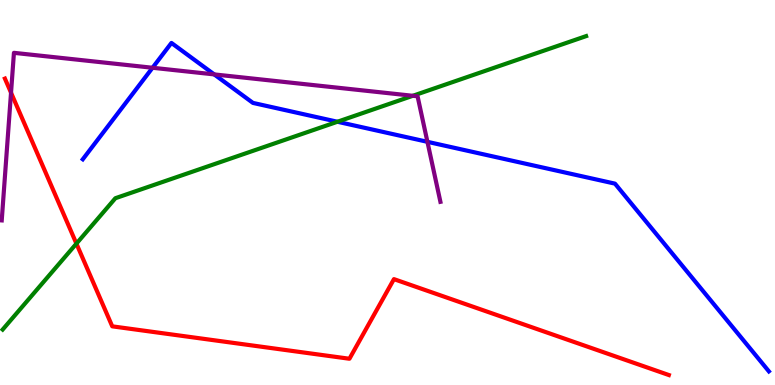[{'lines': ['blue', 'red'], 'intersections': []}, {'lines': ['green', 'red'], 'intersections': [{'x': 0.986, 'y': 3.67}]}, {'lines': ['purple', 'red'], 'intersections': [{'x': 0.142, 'y': 7.59}]}, {'lines': ['blue', 'green'], 'intersections': [{'x': 4.35, 'y': 6.84}]}, {'lines': ['blue', 'purple'], 'intersections': [{'x': 1.97, 'y': 8.24}, {'x': 2.76, 'y': 8.07}, {'x': 5.52, 'y': 6.32}]}, {'lines': ['green', 'purple'], 'intersections': [{'x': 5.33, 'y': 7.51}]}]